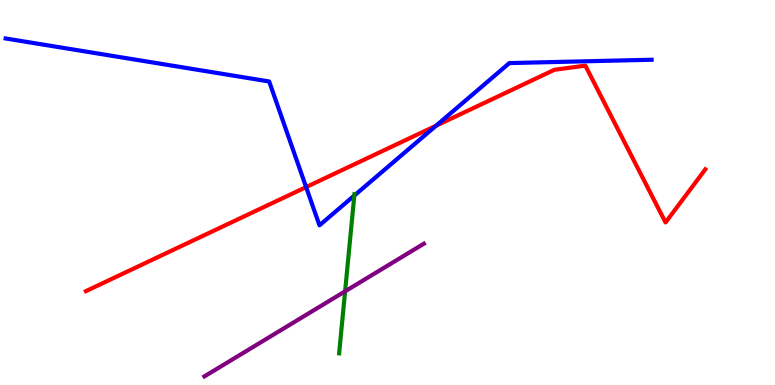[{'lines': ['blue', 'red'], 'intersections': [{'x': 3.95, 'y': 5.14}, {'x': 5.63, 'y': 6.74}]}, {'lines': ['green', 'red'], 'intersections': []}, {'lines': ['purple', 'red'], 'intersections': []}, {'lines': ['blue', 'green'], 'intersections': [{'x': 4.57, 'y': 4.92}]}, {'lines': ['blue', 'purple'], 'intersections': []}, {'lines': ['green', 'purple'], 'intersections': [{'x': 4.45, 'y': 2.43}]}]